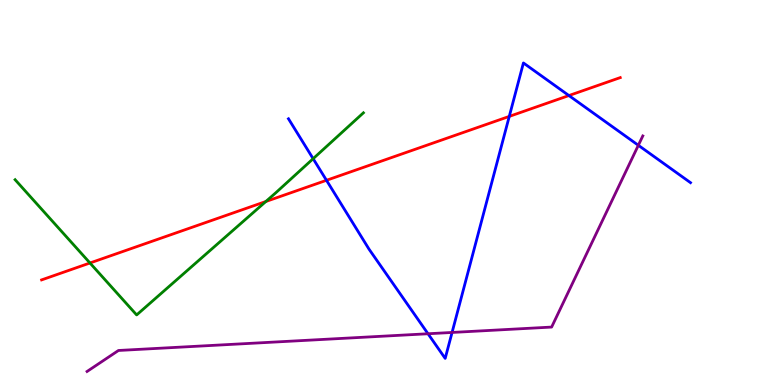[{'lines': ['blue', 'red'], 'intersections': [{'x': 4.21, 'y': 5.32}, {'x': 6.57, 'y': 6.98}, {'x': 7.34, 'y': 7.52}]}, {'lines': ['green', 'red'], 'intersections': [{'x': 1.16, 'y': 3.17}, {'x': 3.43, 'y': 4.77}]}, {'lines': ['purple', 'red'], 'intersections': []}, {'lines': ['blue', 'green'], 'intersections': [{'x': 4.04, 'y': 5.88}]}, {'lines': ['blue', 'purple'], 'intersections': [{'x': 5.52, 'y': 1.33}, {'x': 5.83, 'y': 1.36}, {'x': 8.24, 'y': 6.23}]}, {'lines': ['green', 'purple'], 'intersections': []}]